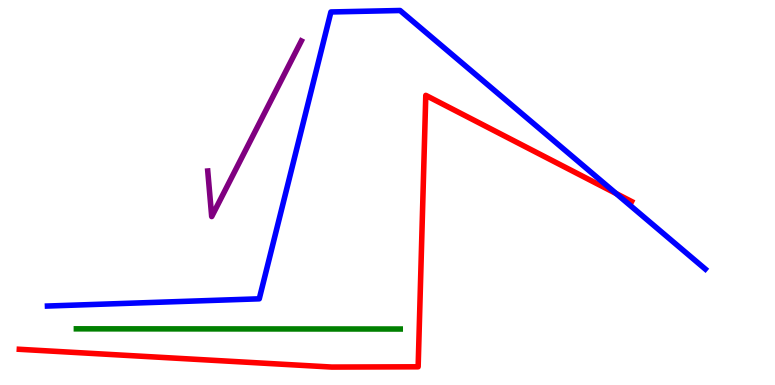[{'lines': ['blue', 'red'], 'intersections': [{'x': 7.95, 'y': 4.97}]}, {'lines': ['green', 'red'], 'intersections': []}, {'lines': ['purple', 'red'], 'intersections': []}, {'lines': ['blue', 'green'], 'intersections': []}, {'lines': ['blue', 'purple'], 'intersections': []}, {'lines': ['green', 'purple'], 'intersections': []}]